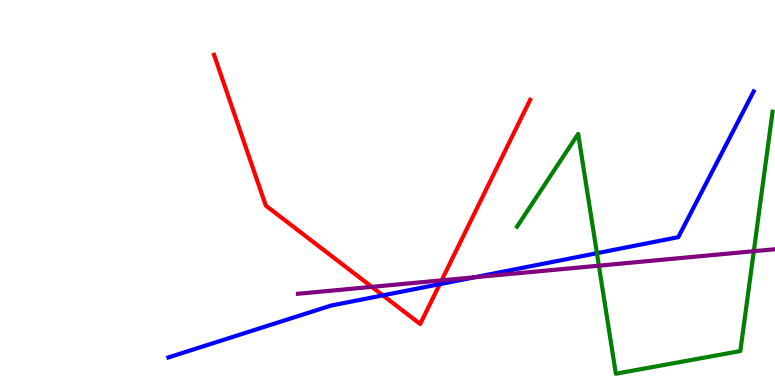[{'lines': ['blue', 'red'], 'intersections': [{'x': 4.94, 'y': 2.33}, {'x': 5.67, 'y': 2.62}]}, {'lines': ['green', 'red'], 'intersections': []}, {'lines': ['purple', 'red'], 'intersections': [{'x': 4.8, 'y': 2.55}, {'x': 5.7, 'y': 2.72}]}, {'lines': ['blue', 'green'], 'intersections': [{'x': 7.7, 'y': 3.42}]}, {'lines': ['blue', 'purple'], 'intersections': [{'x': 6.13, 'y': 2.8}]}, {'lines': ['green', 'purple'], 'intersections': [{'x': 7.73, 'y': 3.1}, {'x': 9.73, 'y': 3.48}]}]